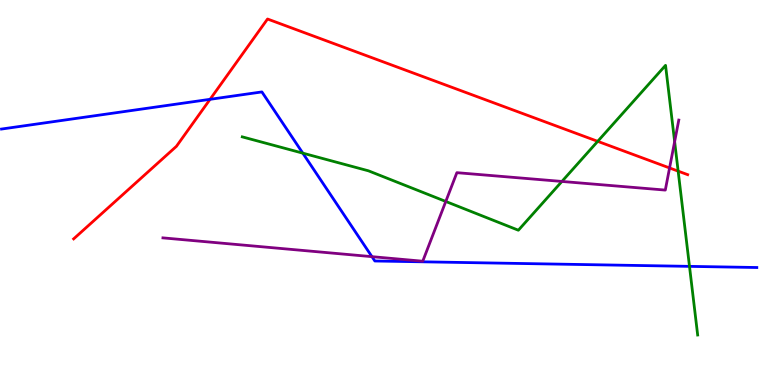[{'lines': ['blue', 'red'], 'intersections': [{'x': 2.71, 'y': 7.42}]}, {'lines': ['green', 'red'], 'intersections': [{'x': 7.71, 'y': 6.33}, {'x': 8.75, 'y': 5.55}]}, {'lines': ['purple', 'red'], 'intersections': [{'x': 8.64, 'y': 5.64}]}, {'lines': ['blue', 'green'], 'intersections': [{'x': 3.91, 'y': 6.02}, {'x': 8.9, 'y': 3.08}]}, {'lines': ['blue', 'purple'], 'intersections': [{'x': 4.8, 'y': 3.33}]}, {'lines': ['green', 'purple'], 'intersections': [{'x': 5.75, 'y': 4.77}, {'x': 7.25, 'y': 5.29}, {'x': 8.7, 'y': 6.32}]}]